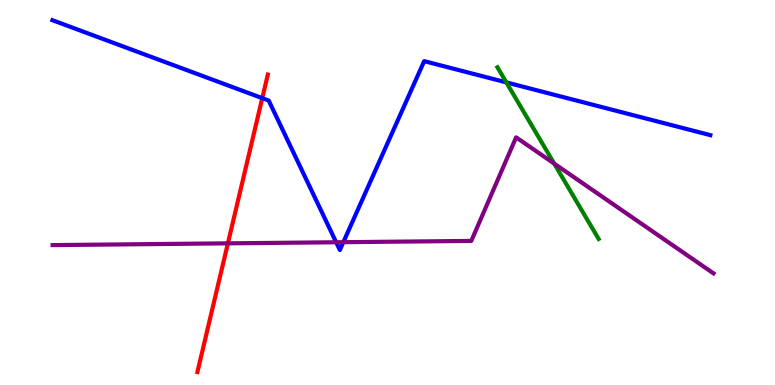[{'lines': ['blue', 'red'], 'intersections': [{'x': 3.38, 'y': 7.45}]}, {'lines': ['green', 'red'], 'intersections': []}, {'lines': ['purple', 'red'], 'intersections': [{'x': 2.94, 'y': 3.68}]}, {'lines': ['blue', 'green'], 'intersections': [{'x': 6.53, 'y': 7.86}]}, {'lines': ['blue', 'purple'], 'intersections': [{'x': 4.34, 'y': 3.71}, {'x': 4.43, 'y': 3.71}]}, {'lines': ['green', 'purple'], 'intersections': [{'x': 7.15, 'y': 5.75}]}]